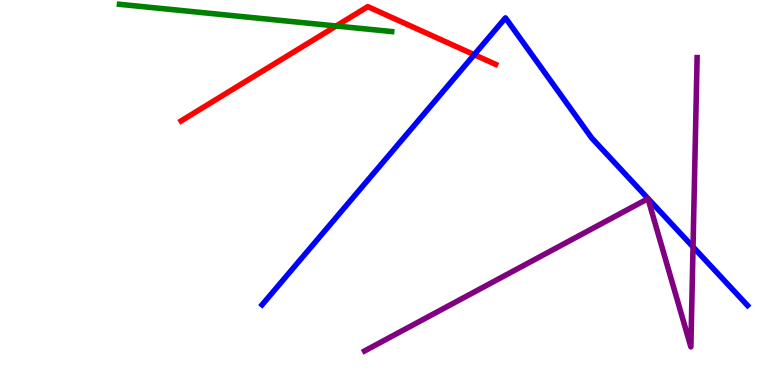[{'lines': ['blue', 'red'], 'intersections': [{'x': 6.12, 'y': 8.58}]}, {'lines': ['green', 'red'], 'intersections': [{'x': 4.34, 'y': 9.32}]}, {'lines': ['purple', 'red'], 'intersections': []}, {'lines': ['blue', 'green'], 'intersections': []}, {'lines': ['blue', 'purple'], 'intersections': [{'x': 8.94, 'y': 3.59}]}, {'lines': ['green', 'purple'], 'intersections': []}]